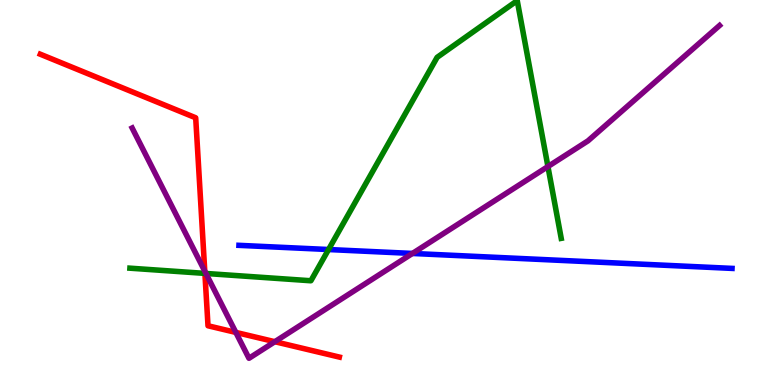[{'lines': ['blue', 'red'], 'intersections': []}, {'lines': ['green', 'red'], 'intersections': [{'x': 2.64, 'y': 2.9}]}, {'lines': ['purple', 'red'], 'intersections': [{'x': 2.64, 'y': 2.96}, {'x': 3.04, 'y': 1.37}, {'x': 3.55, 'y': 1.12}]}, {'lines': ['blue', 'green'], 'intersections': [{'x': 4.24, 'y': 3.52}]}, {'lines': ['blue', 'purple'], 'intersections': [{'x': 5.32, 'y': 3.42}]}, {'lines': ['green', 'purple'], 'intersections': [{'x': 2.66, 'y': 2.9}, {'x': 7.07, 'y': 5.67}]}]